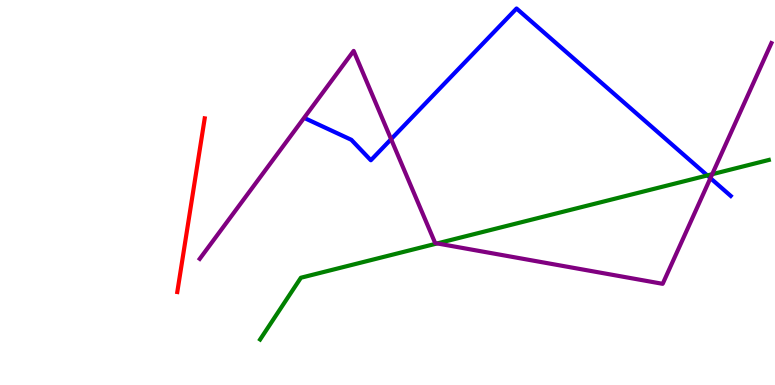[{'lines': ['blue', 'red'], 'intersections': []}, {'lines': ['green', 'red'], 'intersections': []}, {'lines': ['purple', 'red'], 'intersections': []}, {'lines': ['blue', 'green'], 'intersections': [{'x': 9.13, 'y': 5.44}]}, {'lines': ['blue', 'purple'], 'intersections': [{'x': 5.05, 'y': 6.39}, {'x': 9.17, 'y': 5.37}]}, {'lines': ['green', 'purple'], 'intersections': [{'x': 5.64, 'y': 3.68}, {'x': 9.19, 'y': 5.48}]}]